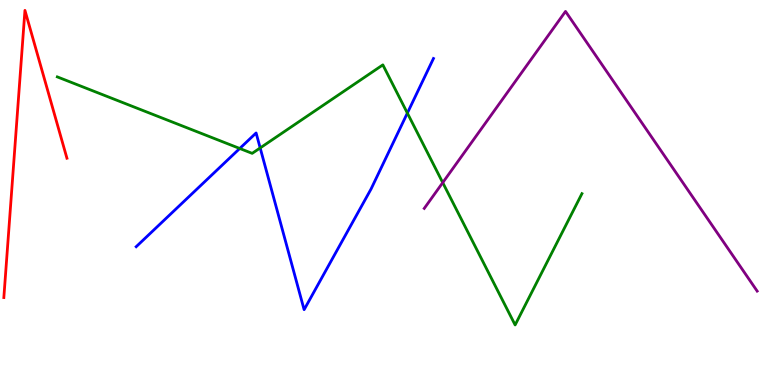[{'lines': ['blue', 'red'], 'intersections': []}, {'lines': ['green', 'red'], 'intersections': []}, {'lines': ['purple', 'red'], 'intersections': []}, {'lines': ['blue', 'green'], 'intersections': [{'x': 3.09, 'y': 6.14}, {'x': 3.36, 'y': 6.16}, {'x': 5.26, 'y': 7.06}]}, {'lines': ['blue', 'purple'], 'intersections': []}, {'lines': ['green', 'purple'], 'intersections': [{'x': 5.71, 'y': 5.26}]}]